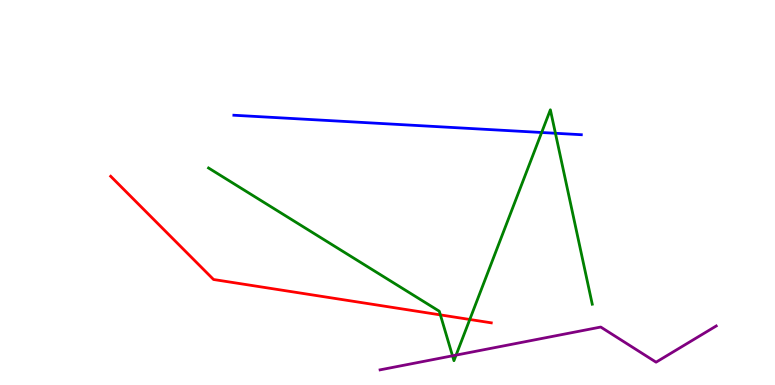[{'lines': ['blue', 'red'], 'intersections': []}, {'lines': ['green', 'red'], 'intersections': [{'x': 5.68, 'y': 1.82}, {'x': 6.06, 'y': 1.7}]}, {'lines': ['purple', 'red'], 'intersections': []}, {'lines': ['blue', 'green'], 'intersections': [{'x': 6.99, 'y': 6.56}, {'x': 7.17, 'y': 6.54}]}, {'lines': ['blue', 'purple'], 'intersections': []}, {'lines': ['green', 'purple'], 'intersections': [{'x': 5.84, 'y': 0.758}, {'x': 5.88, 'y': 0.776}]}]